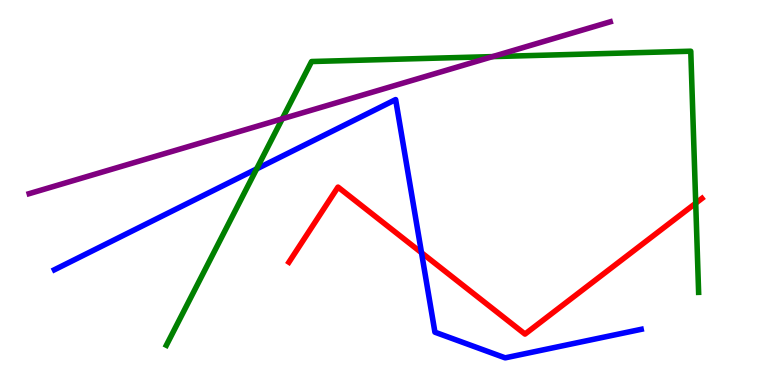[{'lines': ['blue', 'red'], 'intersections': [{'x': 5.44, 'y': 3.44}]}, {'lines': ['green', 'red'], 'intersections': [{'x': 8.98, 'y': 4.72}]}, {'lines': ['purple', 'red'], 'intersections': []}, {'lines': ['blue', 'green'], 'intersections': [{'x': 3.31, 'y': 5.61}]}, {'lines': ['blue', 'purple'], 'intersections': []}, {'lines': ['green', 'purple'], 'intersections': [{'x': 3.64, 'y': 6.91}, {'x': 6.36, 'y': 8.53}]}]